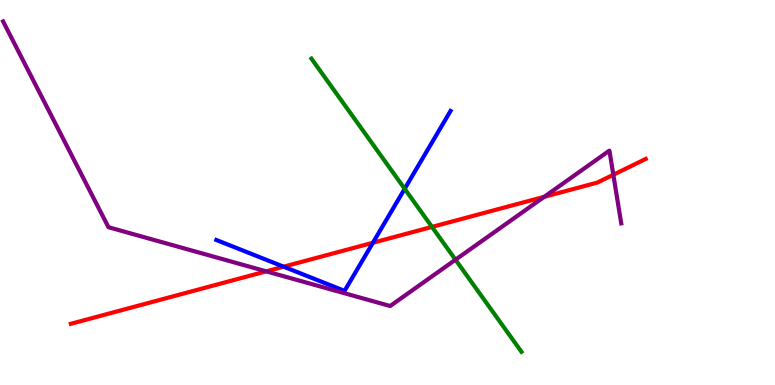[{'lines': ['blue', 'red'], 'intersections': [{'x': 3.66, 'y': 3.07}, {'x': 4.81, 'y': 3.69}]}, {'lines': ['green', 'red'], 'intersections': [{'x': 5.57, 'y': 4.11}]}, {'lines': ['purple', 'red'], 'intersections': [{'x': 3.44, 'y': 2.95}, {'x': 7.02, 'y': 4.89}, {'x': 7.91, 'y': 5.46}]}, {'lines': ['blue', 'green'], 'intersections': [{'x': 5.22, 'y': 5.1}]}, {'lines': ['blue', 'purple'], 'intersections': []}, {'lines': ['green', 'purple'], 'intersections': [{'x': 5.88, 'y': 3.25}]}]